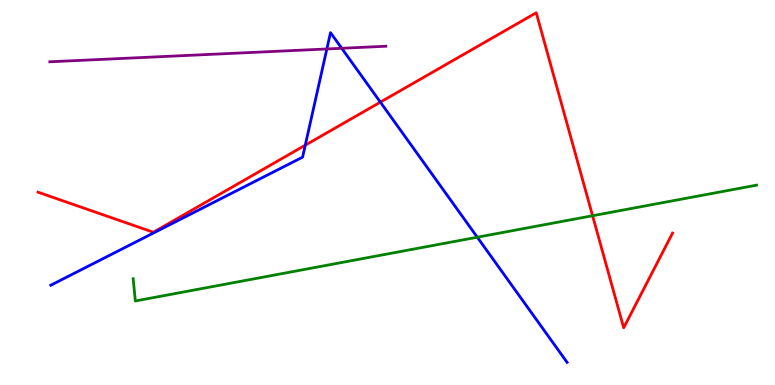[{'lines': ['blue', 'red'], 'intersections': [{'x': 3.94, 'y': 6.23}, {'x': 4.91, 'y': 7.35}]}, {'lines': ['green', 'red'], 'intersections': [{'x': 7.65, 'y': 4.4}]}, {'lines': ['purple', 'red'], 'intersections': []}, {'lines': ['blue', 'green'], 'intersections': [{'x': 6.16, 'y': 3.84}]}, {'lines': ['blue', 'purple'], 'intersections': [{'x': 4.22, 'y': 8.73}, {'x': 4.41, 'y': 8.75}]}, {'lines': ['green', 'purple'], 'intersections': []}]